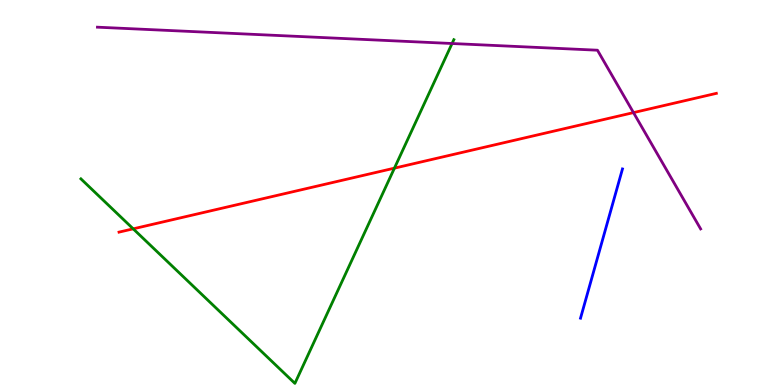[{'lines': ['blue', 'red'], 'intersections': []}, {'lines': ['green', 'red'], 'intersections': [{'x': 1.72, 'y': 4.06}, {'x': 5.09, 'y': 5.63}]}, {'lines': ['purple', 'red'], 'intersections': [{'x': 8.17, 'y': 7.08}]}, {'lines': ['blue', 'green'], 'intersections': []}, {'lines': ['blue', 'purple'], 'intersections': []}, {'lines': ['green', 'purple'], 'intersections': [{'x': 5.83, 'y': 8.87}]}]